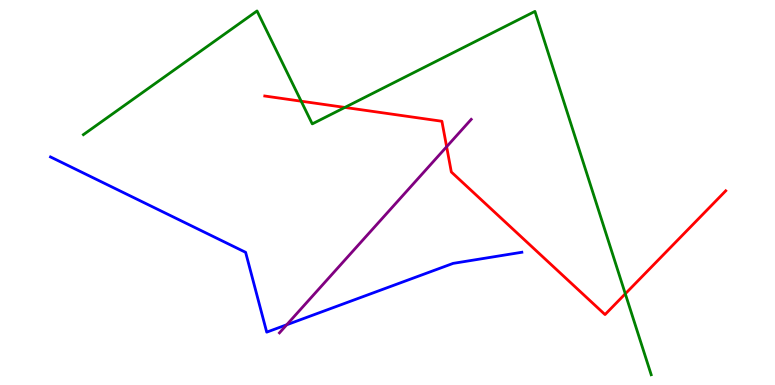[{'lines': ['blue', 'red'], 'intersections': []}, {'lines': ['green', 'red'], 'intersections': [{'x': 3.89, 'y': 7.37}, {'x': 4.45, 'y': 7.21}, {'x': 8.07, 'y': 2.37}]}, {'lines': ['purple', 'red'], 'intersections': [{'x': 5.76, 'y': 6.19}]}, {'lines': ['blue', 'green'], 'intersections': []}, {'lines': ['blue', 'purple'], 'intersections': [{'x': 3.7, 'y': 1.56}]}, {'lines': ['green', 'purple'], 'intersections': []}]